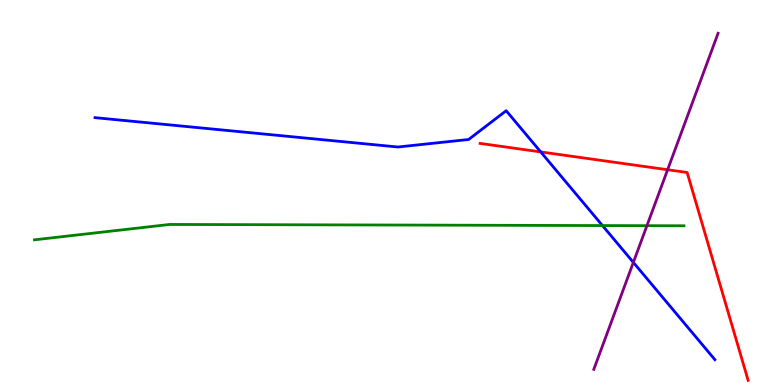[{'lines': ['blue', 'red'], 'intersections': [{'x': 6.98, 'y': 6.05}]}, {'lines': ['green', 'red'], 'intersections': []}, {'lines': ['purple', 'red'], 'intersections': [{'x': 8.61, 'y': 5.59}]}, {'lines': ['blue', 'green'], 'intersections': [{'x': 7.77, 'y': 4.14}]}, {'lines': ['blue', 'purple'], 'intersections': [{'x': 8.17, 'y': 3.18}]}, {'lines': ['green', 'purple'], 'intersections': [{'x': 8.35, 'y': 4.14}]}]